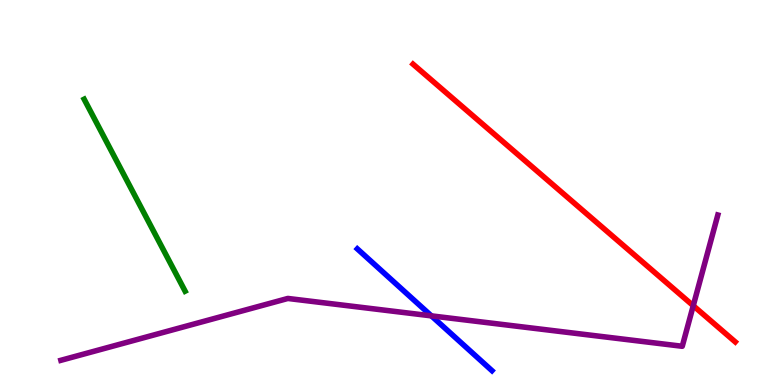[{'lines': ['blue', 'red'], 'intersections': []}, {'lines': ['green', 'red'], 'intersections': []}, {'lines': ['purple', 'red'], 'intersections': [{'x': 8.95, 'y': 2.06}]}, {'lines': ['blue', 'green'], 'intersections': []}, {'lines': ['blue', 'purple'], 'intersections': [{'x': 5.57, 'y': 1.8}]}, {'lines': ['green', 'purple'], 'intersections': []}]